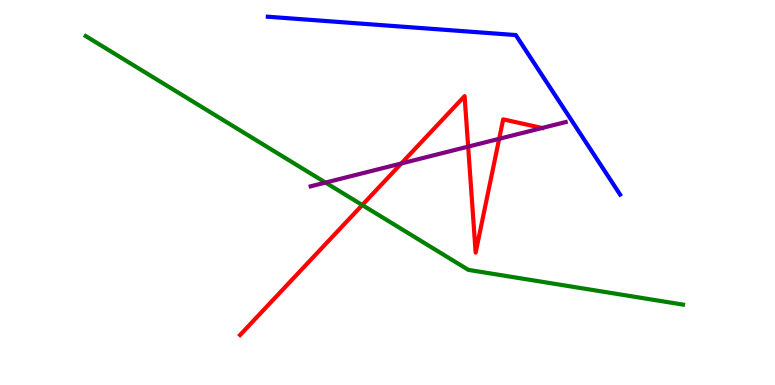[{'lines': ['blue', 'red'], 'intersections': []}, {'lines': ['green', 'red'], 'intersections': [{'x': 4.67, 'y': 4.67}]}, {'lines': ['purple', 'red'], 'intersections': [{'x': 5.18, 'y': 5.75}, {'x': 6.04, 'y': 6.19}, {'x': 6.44, 'y': 6.39}]}, {'lines': ['blue', 'green'], 'intersections': []}, {'lines': ['blue', 'purple'], 'intersections': []}, {'lines': ['green', 'purple'], 'intersections': [{'x': 4.2, 'y': 5.26}]}]